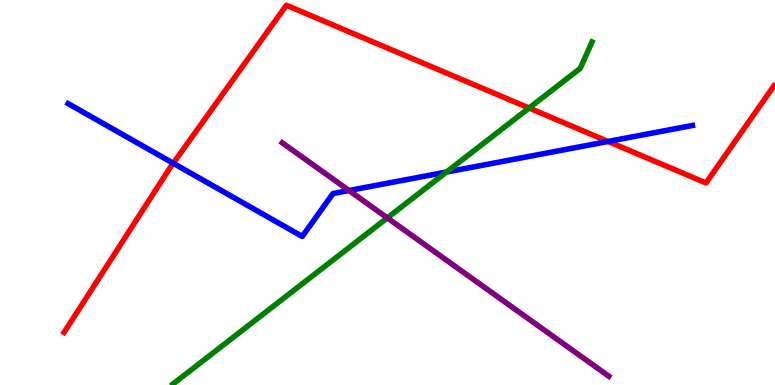[{'lines': ['blue', 'red'], 'intersections': [{'x': 2.24, 'y': 5.76}, {'x': 7.85, 'y': 6.33}]}, {'lines': ['green', 'red'], 'intersections': [{'x': 6.83, 'y': 7.19}]}, {'lines': ['purple', 'red'], 'intersections': []}, {'lines': ['blue', 'green'], 'intersections': [{'x': 5.76, 'y': 5.53}]}, {'lines': ['blue', 'purple'], 'intersections': [{'x': 4.5, 'y': 5.05}]}, {'lines': ['green', 'purple'], 'intersections': [{'x': 5.0, 'y': 4.34}]}]